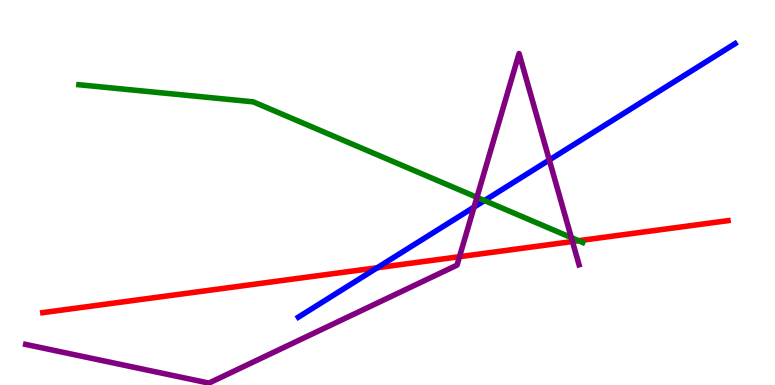[{'lines': ['blue', 'red'], 'intersections': [{'x': 4.87, 'y': 3.05}]}, {'lines': ['green', 'red'], 'intersections': [{'x': 7.47, 'y': 3.75}]}, {'lines': ['purple', 'red'], 'intersections': [{'x': 5.93, 'y': 3.33}, {'x': 7.39, 'y': 3.73}]}, {'lines': ['blue', 'green'], 'intersections': [{'x': 6.25, 'y': 4.79}]}, {'lines': ['blue', 'purple'], 'intersections': [{'x': 6.12, 'y': 4.62}, {'x': 7.09, 'y': 5.84}]}, {'lines': ['green', 'purple'], 'intersections': [{'x': 6.15, 'y': 4.87}, {'x': 7.37, 'y': 3.83}]}]